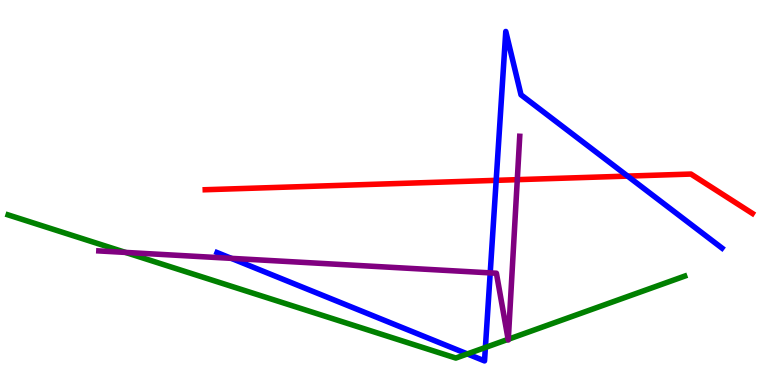[{'lines': ['blue', 'red'], 'intersections': [{'x': 6.4, 'y': 5.32}, {'x': 8.1, 'y': 5.43}]}, {'lines': ['green', 'red'], 'intersections': []}, {'lines': ['purple', 'red'], 'intersections': [{'x': 6.67, 'y': 5.33}]}, {'lines': ['blue', 'green'], 'intersections': [{'x': 6.03, 'y': 0.807}, {'x': 6.26, 'y': 0.975}]}, {'lines': ['blue', 'purple'], 'intersections': [{'x': 2.98, 'y': 3.29}, {'x': 6.33, 'y': 2.91}]}, {'lines': ['green', 'purple'], 'intersections': [{'x': 1.62, 'y': 3.44}, {'x': 6.56, 'y': 1.19}, {'x': 6.56, 'y': 1.19}]}]